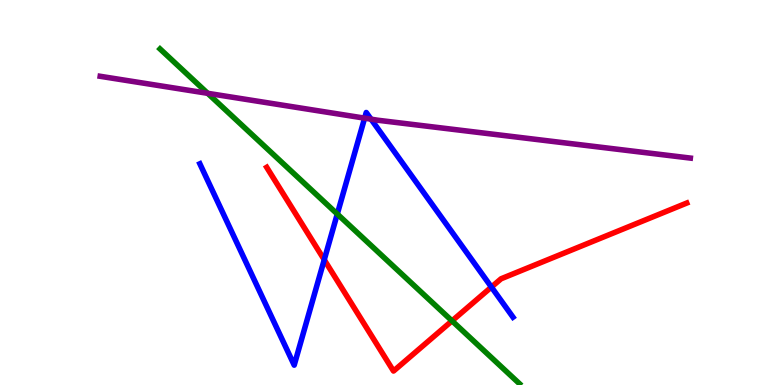[{'lines': ['blue', 'red'], 'intersections': [{'x': 4.18, 'y': 3.25}, {'x': 6.34, 'y': 2.54}]}, {'lines': ['green', 'red'], 'intersections': [{'x': 5.83, 'y': 1.67}]}, {'lines': ['purple', 'red'], 'intersections': []}, {'lines': ['blue', 'green'], 'intersections': [{'x': 4.35, 'y': 4.44}]}, {'lines': ['blue', 'purple'], 'intersections': [{'x': 4.7, 'y': 6.93}, {'x': 4.79, 'y': 6.9}]}, {'lines': ['green', 'purple'], 'intersections': [{'x': 2.68, 'y': 7.58}]}]